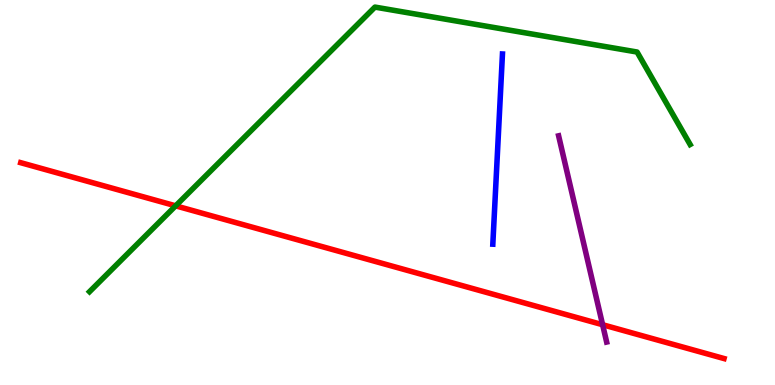[{'lines': ['blue', 'red'], 'intersections': []}, {'lines': ['green', 'red'], 'intersections': [{'x': 2.27, 'y': 4.65}]}, {'lines': ['purple', 'red'], 'intersections': [{'x': 7.78, 'y': 1.57}]}, {'lines': ['blue', 'green'], 'intersections': []}, {'lines': ['blue', 'purple'], 'intersections': []}, {'lines': ['green', 'purple'], 'intersections': []}]